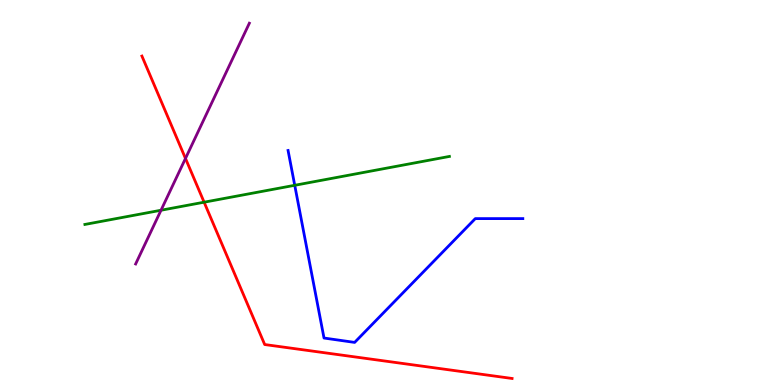[{'lines': ['blue', 'red'], 'intersections': []}, {'lines': ['green', 'red'], 'intersections': [{'x': 2.63, 'y': 4.75}]}, {'lines': ['purple', 'red'], 'intersections': [{'x': 2.39, 'y': 5.88}]}, {'lines': ['blue', 'green'], 'intersections': [{'x': 3.8, 'y': 5.19}]}, {'lines': ['blue', 'purple'], 'intersections': []}, {'lines': ['green', 'purple'], 'intersections': [{'x': 2.08, 'y': 4.54}]}]